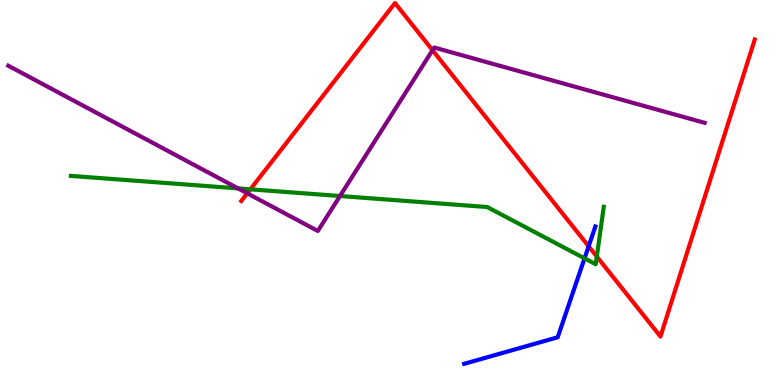[{'lines': ['blue', 'red'], 'intersections': [{'x': 7.6, 'y': 3.6}]}, {'lines': ['green', 'red'], 'intersections': [{'x': 3.23, 'y': 5.08}, {'x': 7.7, 'y': 3.34}]}, {'lines': ['purple', 'red'], 'intersections': [{'x': 3.19, 'y': 4.98}, {'x': 5.58, 'y': 8.7}]}, {'lines': ['blue', 'green'], 'intersections': [{'x': 7.54, 'y': 3.29}]}, {'lines': ['blue', 'purple'], 'intersections': []}, {'lines': ['green', 'purple'], 'intersections': [{'x': 3.07, 'y': 5.11}, {'x': 4.39, 'y': 4.91}]}]